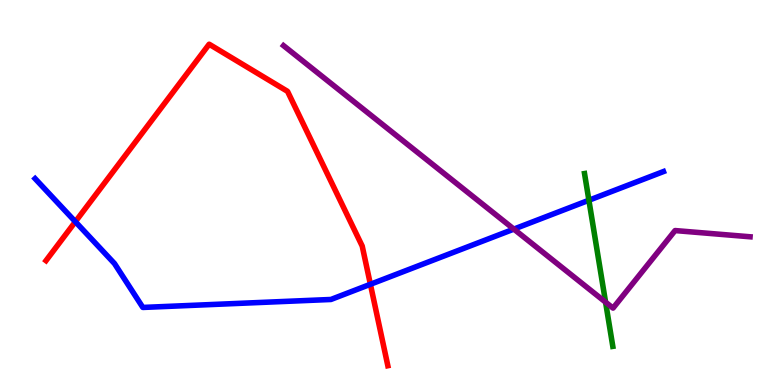[{'lines': ['blue', 'red'], 'intersections': [{'x': 0.972, 'y': 4.24}, {'x': 4.78, 'y': 2.62}]}, {'lines': ['green', 'red'], 'intersections': []}, {'lines': ['purple', 'red'], 'intersections': []}, {'lines': ['blue', 'green'], 'intersections': [{'x': 7.6, 'y': 4.8}]}, {'lines': ['blue', 'purple'], 'intersections': [{'x': 6.63, 'y': 4.05}]}, {'lines': ['green', 'purple'], 'intersections': [{'x': 7.81, 'y': 2.15}]}]